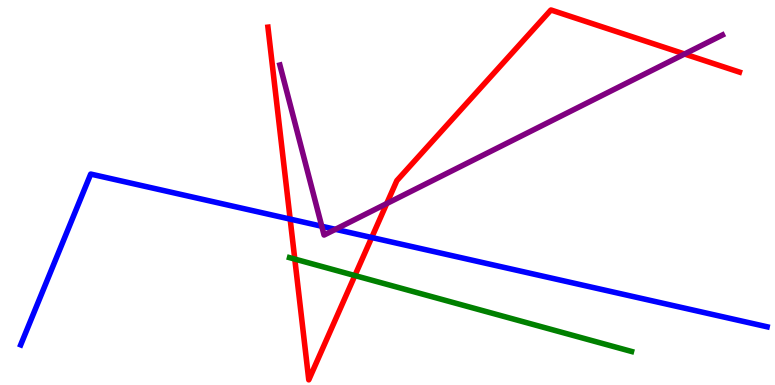[{'lines': ['blue', 'red'], 'intersections': [{'x': 3.74, 'y': 4.31}, {'x': 4.8, 'y': 3.83}]}, {'lines': ['green', 'red'], 'intersections': [{'x': 3.8, 'y': 3.27}, {'x': 4.58, 'y': 2.84}]}, {'lines': ['purple', 'red'], 'intersections': [{'x': 4.99, 'y': 4.71}, {'x': 8.83, 'y': 8.6}]}, {'lines': ['blue', 'green'], 'intersections': []}, {'lines': ['blue', 'purple'], 'intersections': [{'x': 4.15, 'y': 4.12}, {'x': 4.33, 'y': 4.04}]}, {'lines': ['green', 'purple'], 'intersections': []}]